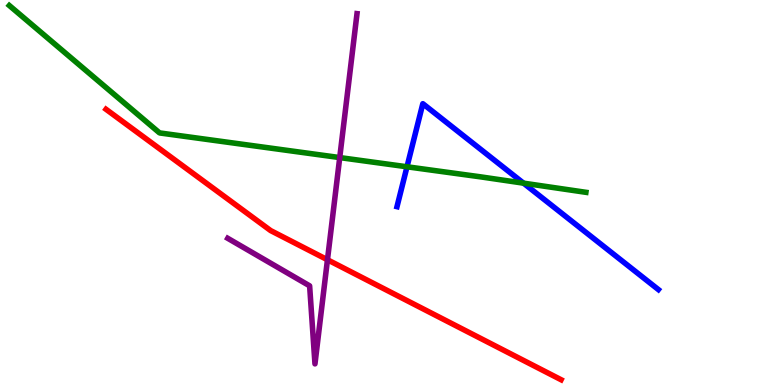[{'lines': ['blue', 'red'], 'intersections': []}, {'lines': ['green', 'red'], 'intersections': []}, {'lines': ['purple', 'red'], 'intersections': [{'x': 4.23, 'y': 3.25}]}, {'lines': ['blue', 'green'], 'intersections': [{'x': 5.25, 'y': 5.67}, {'x': 6.76, 'y': 5.24}]}, {'lines': ['blue', 'purple'], 'intersections': []}, {'lines': ['green', 'purple'], 'intersections': [{'x': 4.38, 'y': 5.91}]}]